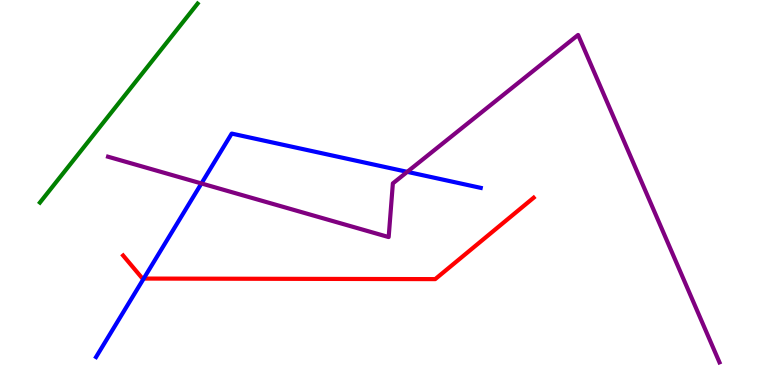[{'lines': ['blue', 'red'], 'intersections': [{'x': 1.85, 'y': 2.76}]}, {'lines': ['green', 'red'], 'intersections': []}, {'lines': ['purple', 'red'], 'intersections': []}, {'lines': ['blue', 'green'], 'intersections': []}, {'lines': ['blue', 'purple'], 'intersections': [{'x': 2.6, 'y': 5.23}, {'x': 5.25, 'y': 5.54}]}, {'lines': ['green', 'purple'], 'intersections': []}]